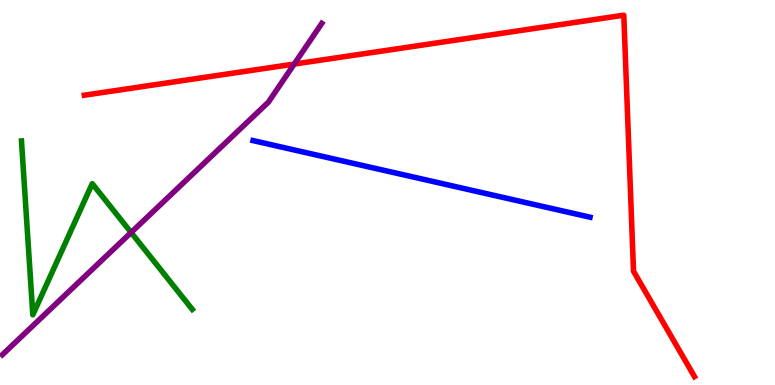[{'lines': ['blue', 'red'], 'intersections': []}, {'lines': ['green', 'red'], 'intersections': []}, {'lines': ['purple', 'red'], 'intersections': [{'x': 3.8, 'y': 8.34}]}, {'lines': ['blue', 'green'], 'intersections': []}, {'lines': ['blue', 'purple'], 'intersections': []}, {'lines': ['green', 'purple'], 'intersections': [{'x': 1.69, 'y': 3.96}]}]